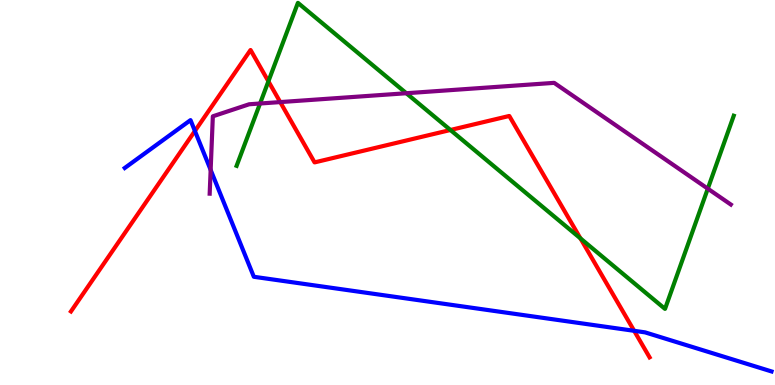[{'lines': ['blue', 'red'], 'intersections': [{'x': 2.52, 'y': 6.6}, {'x': 8.18, 'y': 1.41}]}, {'lines': ['green', 'red'], 'intersections': [{'x': 3.46, 'y': 7.89}, {'x': 5.81, 'y': 6.62}, {'x': 7.49, 'y': 3.81}]}, {'lines': ['purple', 'red'], 'intersections': [{'x': 3.62, 'y': 7.35}]}, {'lines': ['blue', 'green'], 'intersections': []}, {'lines': ['blue', 'purple'], 'intersections': [{'x': 2.72, 'y': 5.59}]}, {'lines': ['green', 'purple'], 'intersections': [{'x': 3.36, 'y': 7.31}, {'x': 5.24, 'y': 7.58}, {'x': 9.13, 'y': 5.1}]}]